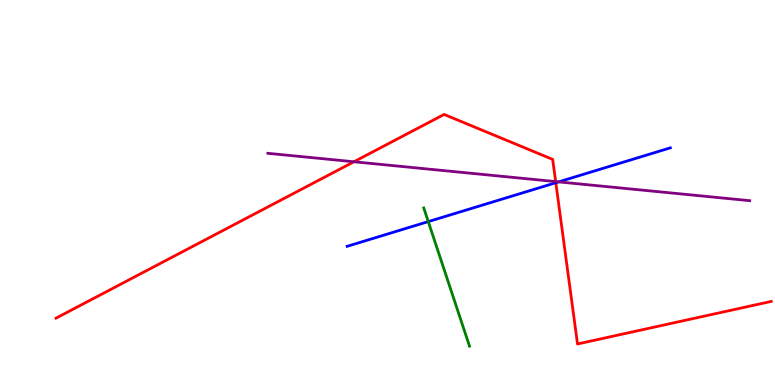[{'lines': ['blue', 'red'], 'intersections': [{'x': 7.17, 'y': 5.25}]}, {'lines': ['green', 'red'], 'intersections': []}, {'lines': ['purple', 'red'], 'intersections': [{'x': 4.57, 'y': 5.8}, {'x': 7.17, 'y': 5.28}]}, {'lines': ['blue', 'green'], 'intersections': [{'x': 5.53, 'y': 4.24}]}, {'lines': ['blue', 'purple'], 'intersections': [{'x': 7.21, 'y': 5.28}]}, {'lines': ['green', 'purple'], 'intersections': []}]